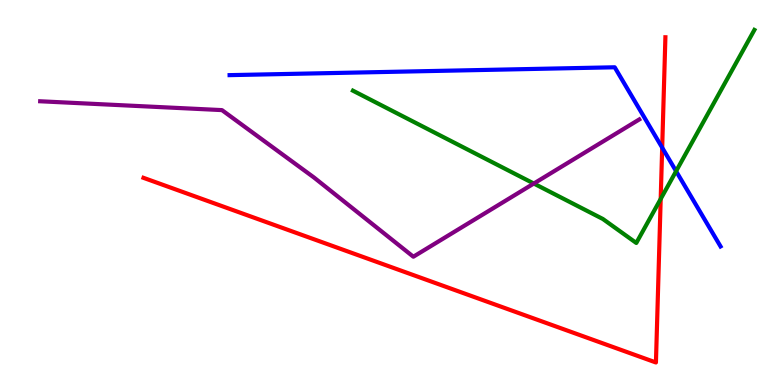[{'lines': ['blue', 'red'], 'intersections': [{'x': 8.54, 'y': 6.17}]}, {'lines': ['green', 'red'], 'intersections': [{'x': 8.53, 'y': 4.83}]}, {'lines': ['purple', 'red'], 'intersections': []}, {'lines': ['blue', 'green'], 'intersections': [{'x': 8.72, 'y': 5.55}]}, {'lines': ['blue', 'purple'], 'intersections': []}, {'lines': ['green', 'purple'], 'intersections': [{'x': 6.89, 'y': 5.23}]}]